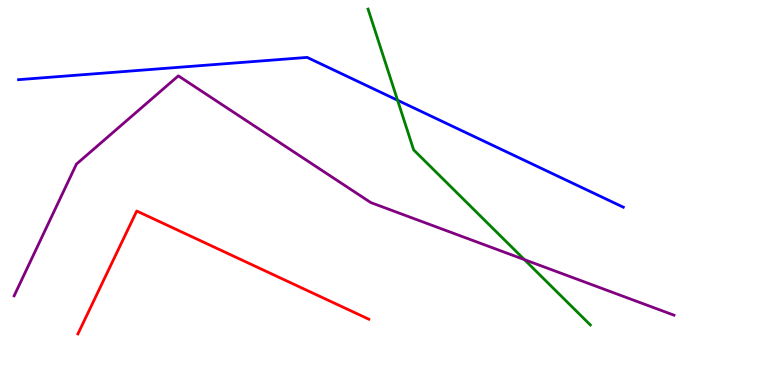[{'lines': ['blue', 'red'], 'intersections': []}, {'lines': ['green', 'red'], 'intersections': []}, {'lines': ['purple', 'red'], 'intersections': []}, {'lines': ['blue', 'green'], 'intersections': [{'x': 5.13, 'y': 7.4}]}, {'lines': ['blue', 'purple'], 'intersections': []}, {'lines': ['green', 'purple'], 'intersections': [{'x': 6.77, 'y': 3.26}]}]